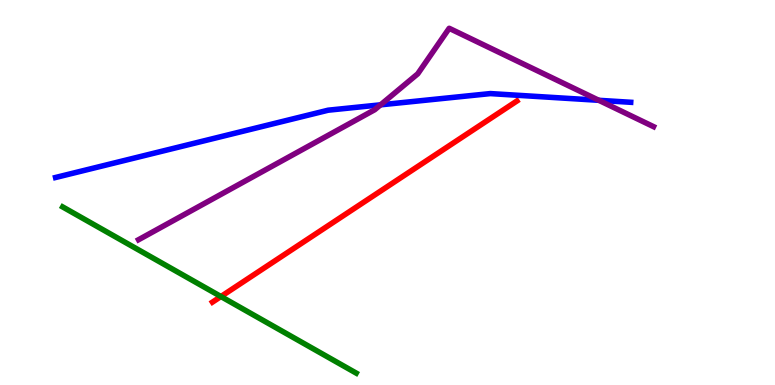[{'lines': ['blue', 'red'], 'intersections': []}, {'lines': ['green', 'red'], 'intersections': [{'x': 2.85, 'y': 2.3}]}, {'lines': ['purple', 'red'], 'intersections': []}, {'lines': ['blue', 'green'], 'intersections': []}, {'lines': ['blue', 'purple'], 'intersections': [{'x': 4.91, 'y': 7.28}, {'x': 7.73, 'y': 7.39}]}, {'lines': ['green', 'purple'], 'intersections': []}]